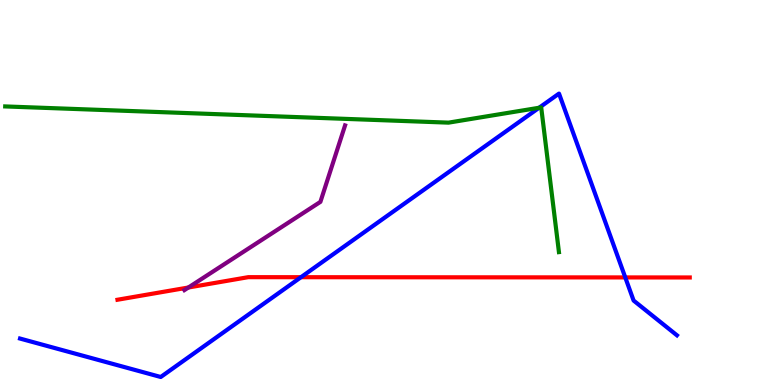[{'lines': ['blue', 'red'], 'intersections': [{'x': 3.88, 'y': 2.8}, {'x': 8.07, 'y': 2.79}]}, {'lines': ['green', 'red'], 'intersections': []}, {'lines': ['purple', 'red'], 'intersections': [{'x': 2.43, 'y': 2.53}]}, {'lines': ['blue', 'green'], 'intersections': [{'x': 6.96, 'y': 7.2}]}, {'lines': ['blue', 'purple'], 'intersections': []}, {'lines': ['green', 'purple'], 'intersections': []}]